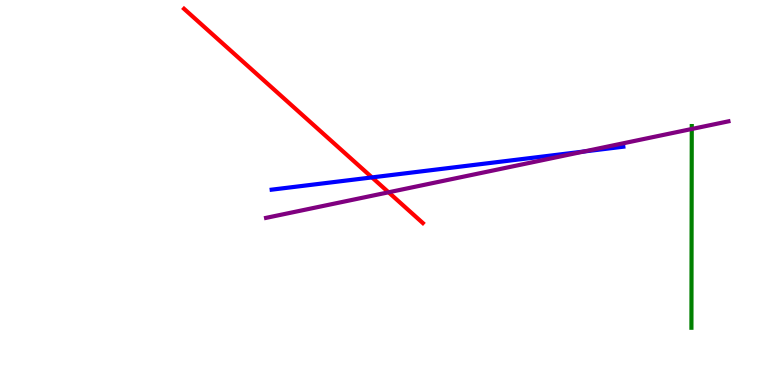[{'lines': ['blue', 'red'], 'intersections': [{'x': 4.8, 'y': 5.39}]}, {'lines': ['green', 'red'], 'intersections': []}, {'lines': ['purple', 'red'], 'intersections': [{'x': 5.01, 'y': 5.01}]}, {'lines': ['blue', 'green'], 'intersections': []}, {'lines': ['blue', 'purple'], 'intersections': [{'x': 7.53, 'y': 6.06}]}, {'lines': ['green', 'purple'], 'intersections': [{'x': 8.93, 'y': 6.65}]}]